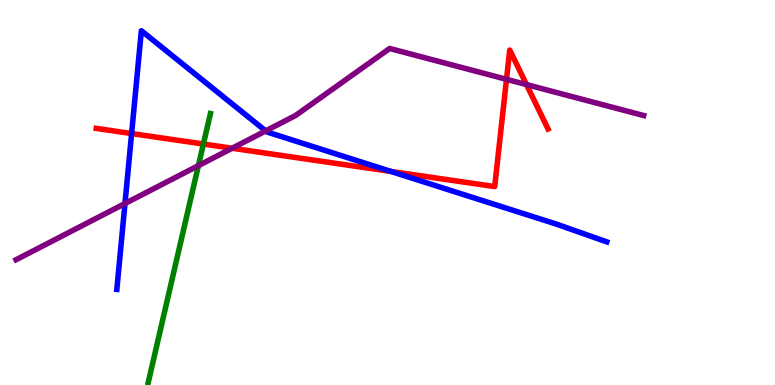[{'lines': ['blue', 'red'], 'intersections': [{'x': 1.7, 'y': 6.53}, {'x': 5.04, 'y': 5.55}]}, {'lines': ['green', 'red'], 'intersections': [{'x': 2.62, 'y': 6.26}]}, {'lines': ['purple', 'red'], 'intersections': [{'x': 3.0, 'y': 6.15}, {'x': 6.54, 'y': 7.94}, {'x': 6.79, 'y': 7.8}]}, {'lines': ['blue', 'green'], 'intersections': []}, {'lines': ['blue', 'purple'], 'intersections': [{'x': 1.61, 'y': 4.71}, {'x': 3.43, 'y': 6.6}]}, {'lines': ['green', 'purple'], 'intersections': [{'x': 2.56, 'y': 5.7}]}]